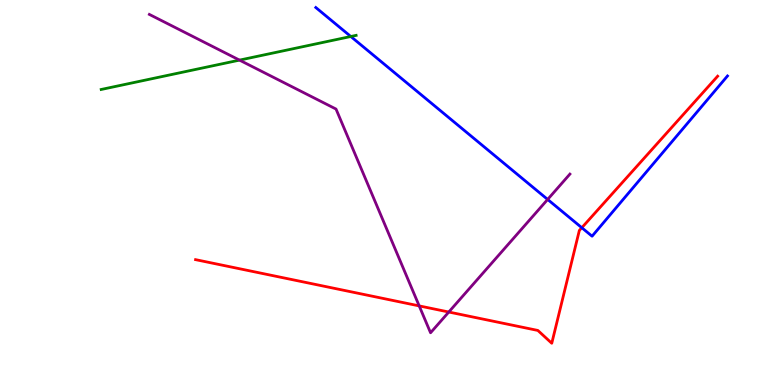[{'lines': ['blue', 'red'], 'intersections': [{'x': 7.51, 'y': 4.09}]}, {'lines': ['green', 'red'], 'intersections': []}, {'lines': ['purple', 'red'], 'intersections': [{'x': 5.41, 'y': 2.05}, {'x': 5.79, 'y': 1.9}]}, {'lines': ['blue', 'green'], 'intersections': [{'x': 4.53, 'y': 9.05}]}, {'lines': ['blue', 'purple'], 'intersections': [{'x': 7.07, 'y': 4.82}]}, {'lines': ['green', 'purple'], 'intersections': [{'x': 3.09, 'y': 8.44}]}]